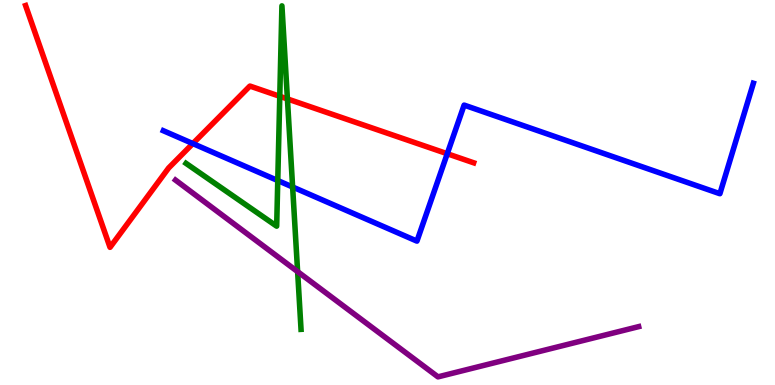[{'lines': ['blue', 'red'], 'intersections': [{'x': 2.49, 'y': 6.27}, {'x': 5.77, 'y': 6.01}]}, {'lines': ['green', 'red'], 'intersections': [{'x': 3.61, 'y': 7.5}, {'x': 3.71, 'y': 7.43}]}, {'lines': ['purple', 'red'], 'intersections': []}, {'lines': ['blue', 'green'], 'intersections': [{'x': 3.58, 'y': 5.31}, {'x': 3.78, 'y': 5.14}]}, {'lines': ['blue', 'purple'], 'intersections': []}, {'lines': ['green', 'purple'], 'intersections': [{'x': 3.84, 'y': 2.94}]}]